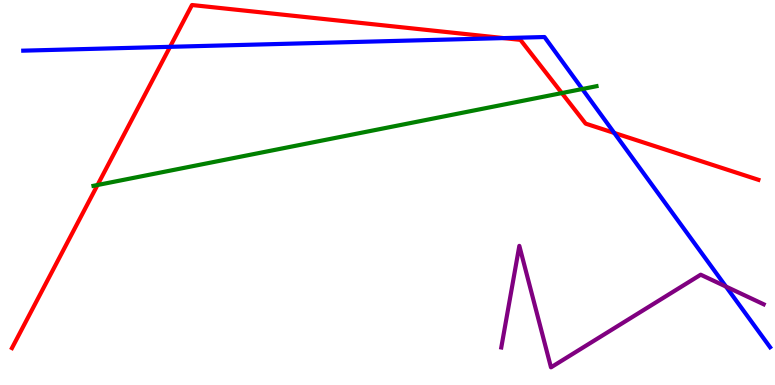[{'lines': ['blue', 'red'], 'intersections': [{'x': 2.19, 'y': 8.78}, {'x': 6.5, 'y': 9.01}, {'x': 7.93, 'y': 6.55}]}, {'lines': ['green', 'red'], 'intersections': [{'x': 1.26, 'y': 5.19}, {'x': 7.25, 'y': 7.58}]}, {'lines': ['purple', 'red'], 'intersections': []}, {'lines': ['blue', 'green'], 'intersections': [{'x': 7.51, 'y': 7.69}]}, {'lines': ['blue', 'purple'], 'intersections': [{'x': 9.37, 'y': 2.56}]}, {'lines': ['green', 'purple'], 'intersections': []}]